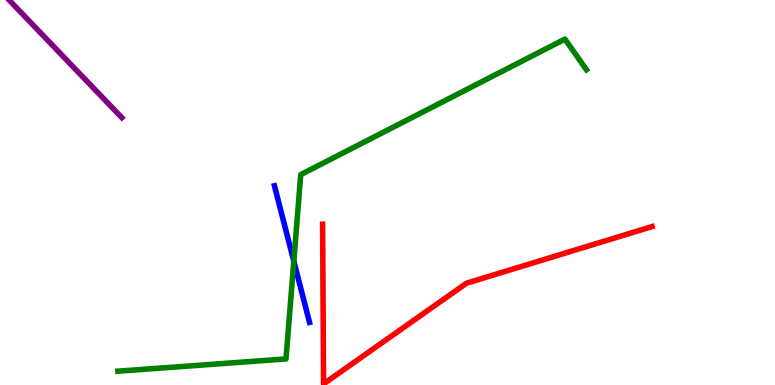[{'lines': ['blue', 'red'], 'intersections': []}, {'lines': ['green', 'red'], 'intersections': []}, {'lines': ['purple', 'red'], 'intersections': []}, {'lines': ['blue', 'green'], 'intersections': [{'x': 3.79, 'y': 3.22}]}, {'lines': ['blue', 'purple'], 'intersections': []}, {'lines': ['green', 'purple'], 'intersections': []}]